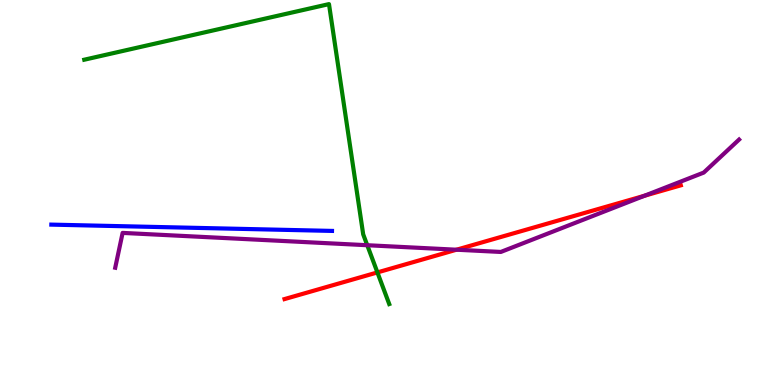[{'lines': ['blue', 'red'], 'intersections': []}, {'lines': ['green', 'red'], 'intersections': [{'x': 4.87, 'y': 2.92}]}, {'lines': ['purple', 'red'], 'intersections': [{'x': 5.89, 'y': 3.51}, {'x': 8.32, 'y': 4.92}]}, {'lines': ['blue', 'green'], 'intersections': []}, {'lines': ['blue', 'purple'], 'intersections': []}, {'lines': ['green', 'purple'], 'intersections': [{'x': 4.74, 'y': 3.63}]}]